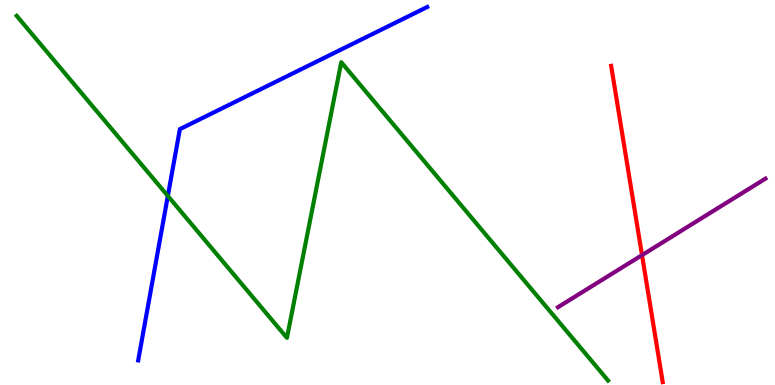[{'lines': ['blue', 'red'], 'intersections': []}, {'lines': ['green', 'red'], 'intersections': []}, {'lines': ['purple', 'red'], 'intersections': [{'x': 8.28, 'y': 3.37}]}, {'lines': ['blue', 'green'], 'intersections': [{'x': 2.17, 'y': 4.91}]}, {'lines': ['blue', 'purple'], 'intersections': []}, {'lines': ['green', 'purple'], 'intersections': []}]